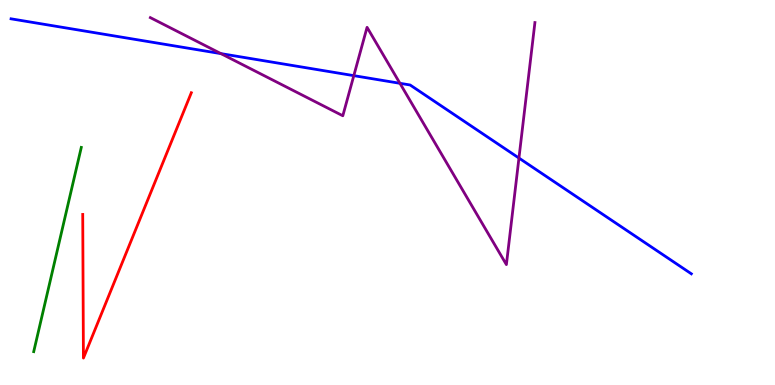[{'lines': ['blue', 'red'], 'intersections': []}, {'lines': ['green', 'red'], 'intersections': []}, {'lines': ['purple', 'red'], 'intersections': []}, {'lines': ['blue', 'green'], 'intersections': []}, {'lines': ['blue', 'purple'], 'intersections': [{'x': 2.85, 'y': 8.61}, {'x': 4.57, 'y': 8.03}, {'x': 5.16, 'y': 7.84}, {'x': 6.7, 'y': 5.89}]}, {'lines': ['green', 'purple'], 'intersections': []}]